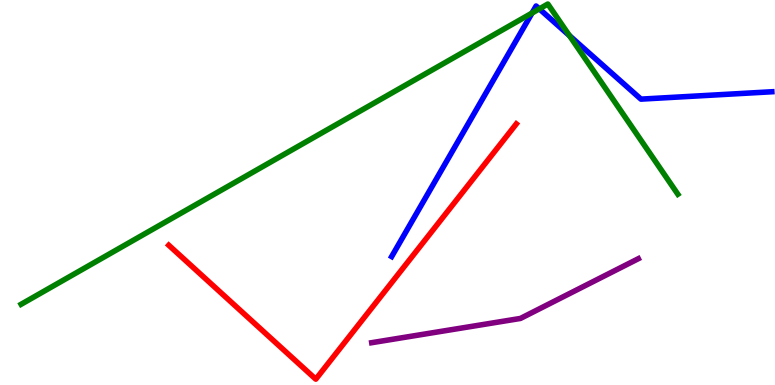[{'lines': ['blue', 'red'], 'intersections': []}, {'lines': ['green', 'red'], 'intersections': []}, {'lines': ['purple', 'red'], 'intersections': []}, {'lines': ['blue', 'green'], 'intersections': [{'x': 6.86, 'y': 9.66}, {'x': 6.96, 'y': 9.77}, {'x': 7.35, 'y': 9.07}]}, {'lines': ['blue', 'purple'], 'intersections': []}, {'lines': ['green', 'purple'], 'intersections': []}]